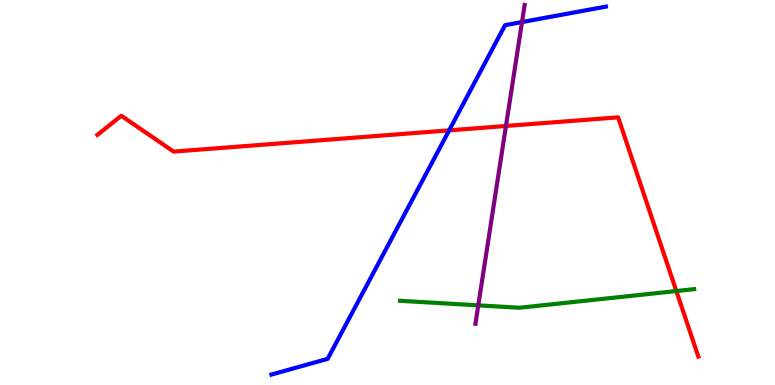[{'lines': ['blue', 'red'], 'intersections': [{'x': 5.8, 'y': 6.61}]}, {'lines': ['green', 'red'], 'intersections': [{'x': 8.73, 'y': 2.44}]}, {'lines': ['purple', 'red'], 'intersections': [{'x': 6.53, 'y': 6.73}]}, {'lines': ['blue', 'green'], 'intersections': []}, {'lines': ['blue', 'purple'], 'intersections': [{'x': 6.74, 'y': 9.43}]}, {'lines': ['green', 'purple'], 'intersections': [{'x': 6.17, 'y': 2.07}]}]